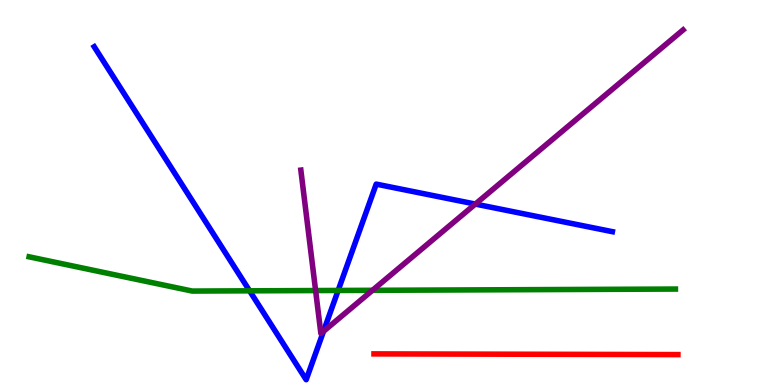[{'lines': ['blue', 'red'], 'intersections': []}, {'lines': ['green', 'red'], 'intersections': []}, {'lines': ['purple', 'red'], 'intersections': []}, {'lines': ['blue', 'green'], 'intersections': [{'x': 3.22, 'y': 2.45}, {'x': 4.36, 'y': 2.46}]}, {'lines': ['blue', 'purple'], 'intersections': [{'x': 4.17, 'y': 1.39}, {'x': 6.13, 'y': 4.7}]}, {'lines': ['green', 'purple'], 'intersections': [{'x': 4.07, 'y': 2.45}, {'x': 4.81, 'y': 2.46}]}]